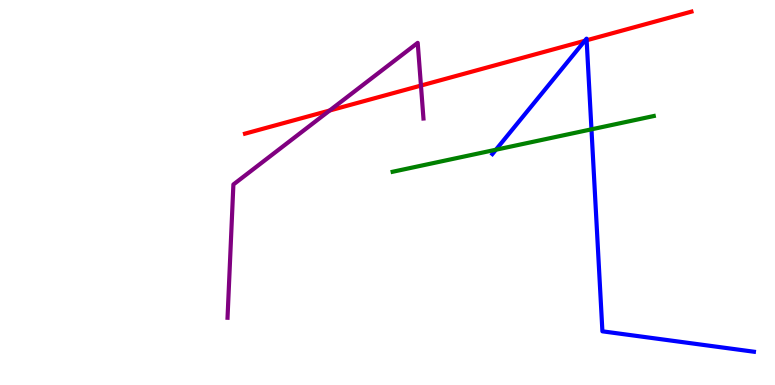[{'lines': ['blue', 'red'], 'intersections': [{'x': 7.55, 'y': 8.94}, {'x': 7.57, 'y': 8.95}]}, {'lines': ['green', 'red'], 'intersections': []}, {'lines': ['purple', 'red'], 'intersections': [{'x': 4.25, 'y': 7.13}, {'x': 5.43, 'y': 7.78}]}, {'lines': ['blue', 'green'], 'intersections': [{'x': 6.4, 'y': 6.11}, {'x': 7.63, 'y': 6.64}]}, {'lines': ['blue', 'purple'], 'intersections': []}, {'lines': ['green', 'purple'], 'intersections': []}]